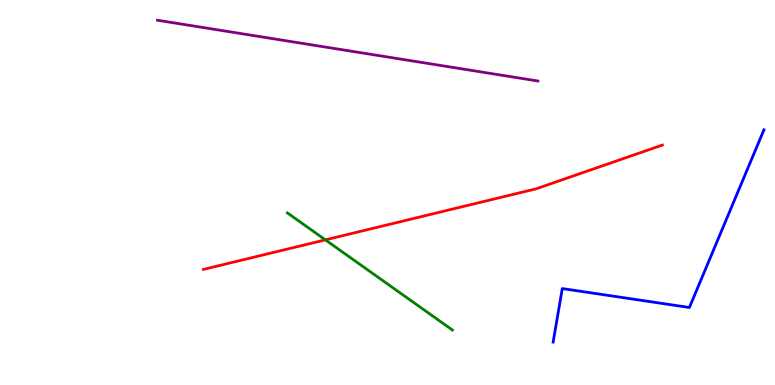[{'lines': ['blue', 'red'], 'intersections': []}, {'lines': ['green', 'red'], 'intersections': [{'x': 4.2, 'y': 3.77}]}, {'lines': ['purple', 'red'], 'intersections': []}, {'lines': ['blue', 'green'], 'intersections': []}, {'lines': ['blue', 'purple'], 'intersections': []}, {'lines': ['green', 'purple'], 'intersections': []}]